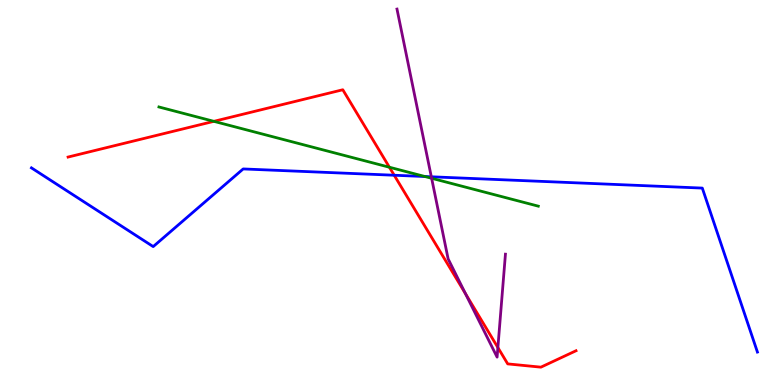[{'lines': ['blue', 'red'], 'intersections': [{'x': 5.09, 'y': 5.45}]}, {'lines': ['green', 'red'], 'intersections': [{'x': 2.76, 'y': 6.85}, {'x': 5.02, 'y': 5.66}]}, {'lines': ['purple', 'red'], 'intersections': [{'x': 6.01, 'y': 2.37}, {'x': 6.42, 'y': 0.973}]}, {'lines': ['blue', 'green'], 'intersections': [{'x': 5.48, 'y': 5.42}]}, {'lines': ['blue', 'purple'], 'intersections': [{'x': 5.57, 'y': 5.41}]}, {'lines': ['green', 'purple'], 'intersections': [{'x': 5.57, 'y': 5.37}]}]